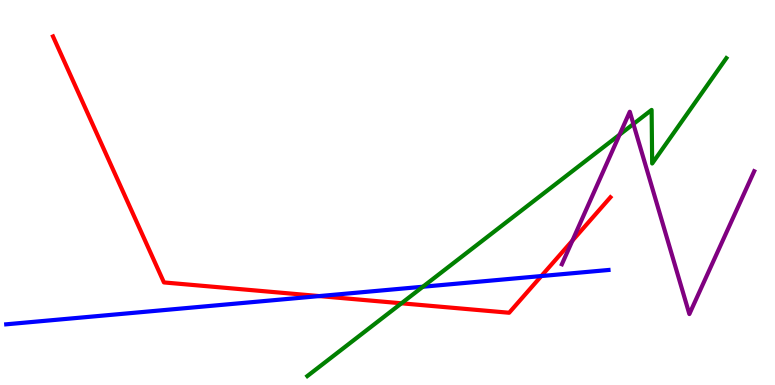[{'lines': ['blue', 'red'], 'intersections': [{'x': 4.12, 'y': 2.31}, {'x': 6.98, 'y': 2.83}]}, {'lines': ['green', 'red'], 'intersections': [{'x': 5.18, 'y': 2.12}]}, {'lines': ['purple', 'red'], 'intersections': [{'x': 7.39, 'y': 3.75}]}, {'lines': ['blue', 'green'], 'intersections': [{'x': 5.46, 'y': 2.55}]}, {'lines': ['blue', 'purple'], 'intersections': []}, {'lines': ['green', 'purple'], 'intersections': [{'x': 7.99, 'y': 6.5}, {'x': 8.17, 'y': 6.78}]}]